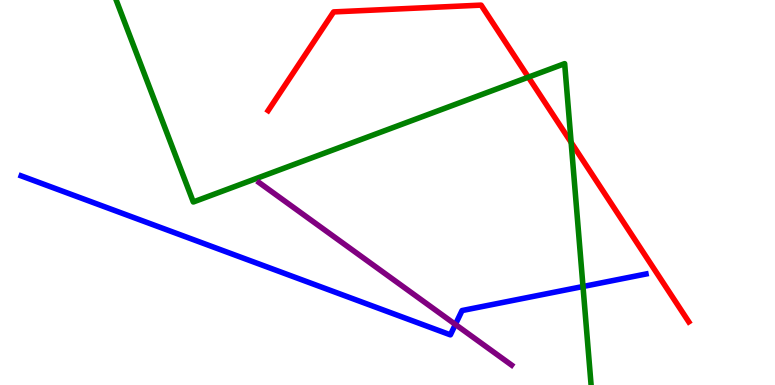[{'lines': ['blue', 'red'], 'intersections': []}, {'lines': ['green', 'red'], 'intersections': [{'x': 6.82, 'y': 8.0}, {'x': 7.37, 'y': 6.3}]}, {'lines': ['purple', 'red'], 'intersections': []}, {'lines': ['blue', 'green'], 'intersections': [{'x': 7.52, 'y': 2.56}]}, {'lines': ['blue', 'purple'], 'intersections': [{'x': 5.88, 'y': 1.57}]}, {'lines': ['green', 'purple'], 'intersections': []}]